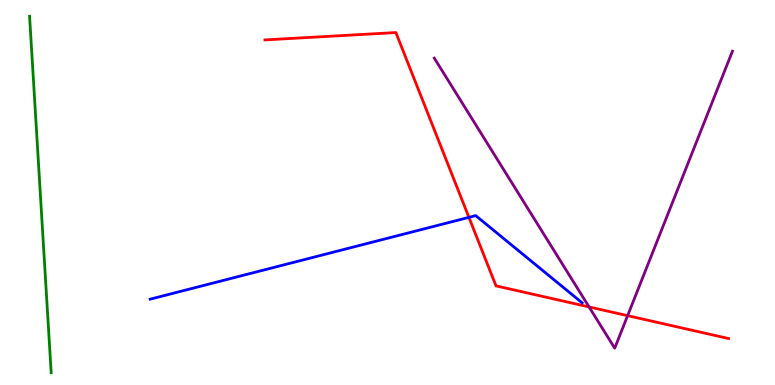[{'lines': ['blue', 'red'], 'intersections': [{'x': 6.05, 'y': 4.35}]}, {'lines': ['green', 'red'], 'intersections': []}, {'lines': ['purple', 'red'], 'intersections': [{'x': 7.6, 'y': 2.03}, {'x': 8.1, 'y': 1.8}]}, {'lines': ['blue', 'green'], 'intersections': []}, {'lines': ['blue', 'purple'], 'intersections': []}, {'lines': ['green', 'purple'], 'intersections': []}]